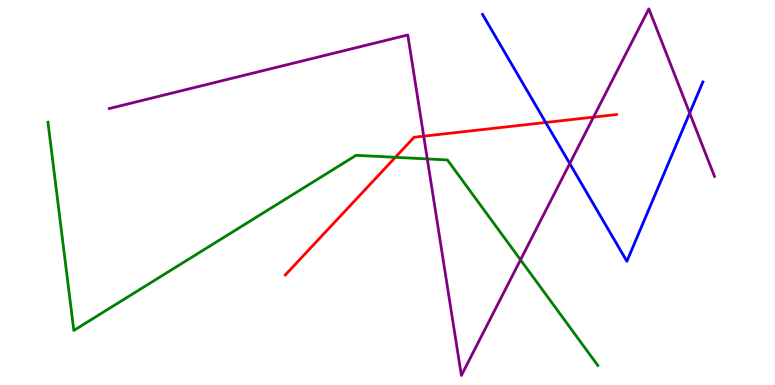[{'lines': ['blue', 'red'], 'intersections': [{'x': 7.04, 'y': 6.82}]}, {'lines': ['green', 'red'], 'intersections': [{'x': 5.1, 'y': 5.91}]}, {'lines': ['purple', 'red'], 'intersections': [{'x': 5.47, 'y': 6.46}, {'x': 7.66, 'y': 6.96}]}, {'lines': ['blue', 'green'], 'intersections': []}, {'lines': ['blue', 'purple'], 'intersections': [{'x': 7.35, 'y': 5.75}, {'x': 8.9, 'y': 7.06}]}, {'lines': ['green', 'purple'], 'intersections': [{'x': 5.51, 'y': 5.87}, {'x': 6.72, 'y': 3.25}]}]